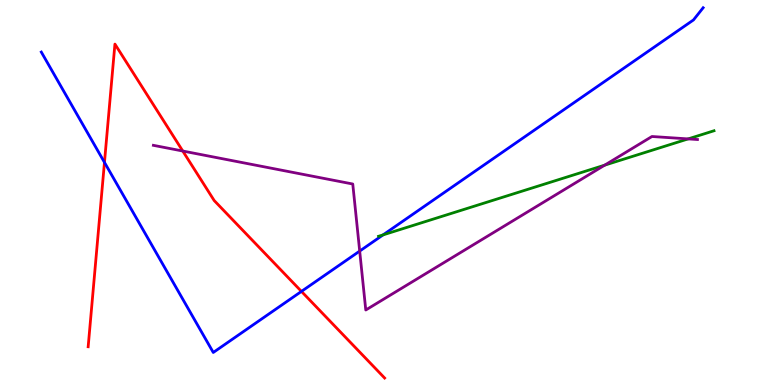[{'lines': ['blue', 'red'], 'intersections': [{'x': 1.35, 'y': 5.78}, {'x': 3.89, 'y': 2.43}]}, {'lines': ['green', 'red'], 'intersections': []}, {'lines': ['purple', 'red'], 'intersections': [{'x': 2.36, 'y': 6.08}]}, {'lines': ['blue', 'green'], 'intersections': [{'x': 4.94, 'y': 3.9}]}, {'lines': ['blue', 'purple'], 'intersections': [{'x': 4.64, 'y': 3.48}]}, {'lines': ['green', 'purple'], 'intersections': [{'x': 7.8, 'y': 5.71}, {'x': 8.88, 'y': 6.39}]}]